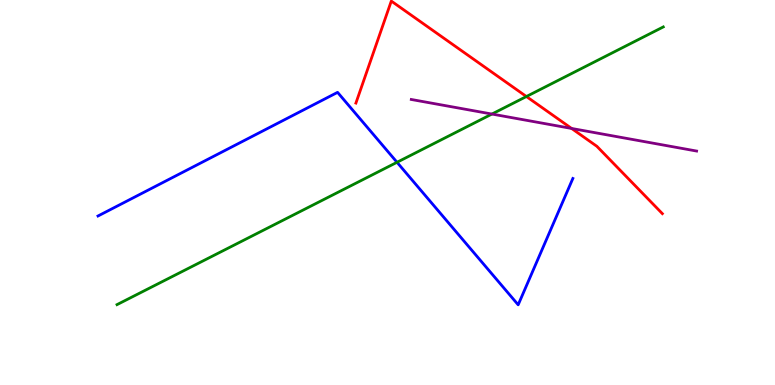[{'lines': ['blue', 'red'], 'intersections': []}, {'lines': ['green', 'red'], 'intersections': [{'x': 6.79, 'y': 7.49}]}, {'lines': ['purple', 'red'], 'intersections': [{'x': 7.38, 'y': 6.66}]}, {'lines': ['blue', 'green'], 'intersections': [{'x': 5.12, 'y': 5.78}]}, {'lines': ['blue', 'purple'], 'intersections': []}, {'lines': ['green', 'purple'], 'intersections': [{'x': 6.35, 'y': 7.04}]}]